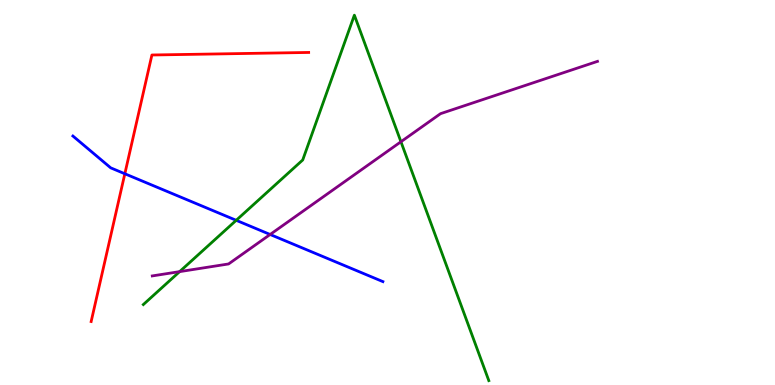[{'lines': ['blue', 'red'], 'intersections': [{'x': 1.61, 'y': 5.49}]}, {'lines': ['green', 'red'], 'intersections': []}, {'lines': ['purple', 'red'], 'intersections': []}, {'lines': ['blue', 'green'], 'intersections': [{'x': 3.05, 'y': 4.28}]}, {'lines': ['blue', 'purple'], 'intersections': [{'x': 3.49, 'y': 3.91}]}, {'lines': ['green', 'purple'], 'intersections': [{'x': 2.32, 'y': 2.94}, {'x': 5.17, 'y': 6.32}]}]